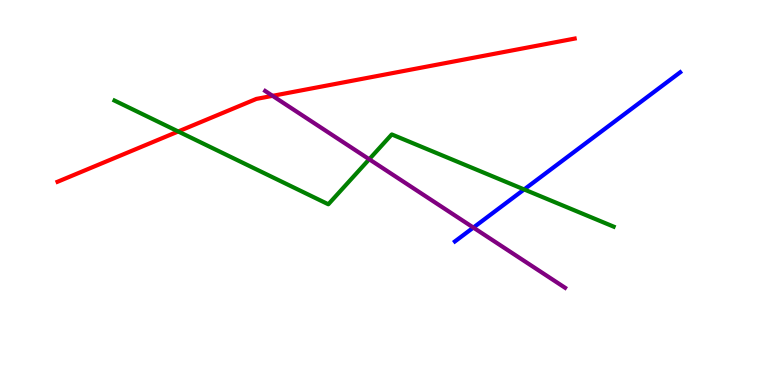[{'lines': ['blue', 'red'], 'intersections': []}, {'lines': ['green', 'red'], 'intersections': [{'x': 2.3, 'y': 6.59}]}, {'lines': ['purple', 'red'], 'intersections': [{'x': 3.52, 'y': 7.51}]}, {'lines': ['blue', 'green'], 'intersections': [{'x': 6.76, 'y': 5.08}]}, {'lines': ['blue', 'purple'], 'intersections': [{'x': 6.11, 'y': 4.09}]}, {'lines': ['green', 'purple'], 'intersections': [{'x': 4.76, 'y': 5.86}]}]